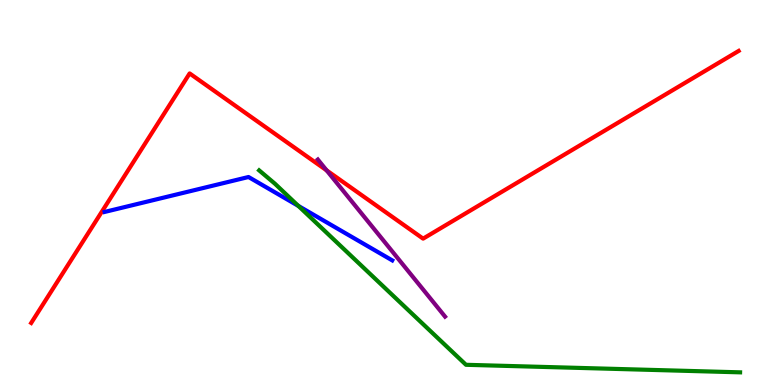[{'lines': ['blue', 'red'], 'intersections': []}, {'lines': ['green', 'red'], 'intersections': []}, {'lines': ['purple', 'red'], 'intersections': [{'x': 4.21, 'y': 5.58}]}, {'lines': ['blue', 'green'], 'intersections': [{'x': 3.85, 'y': 4.65}]}, {'lines': ['blue', 'purple'], 'intersections': []}, {'lines': ['green', 'purple'], 'intersections': []}]